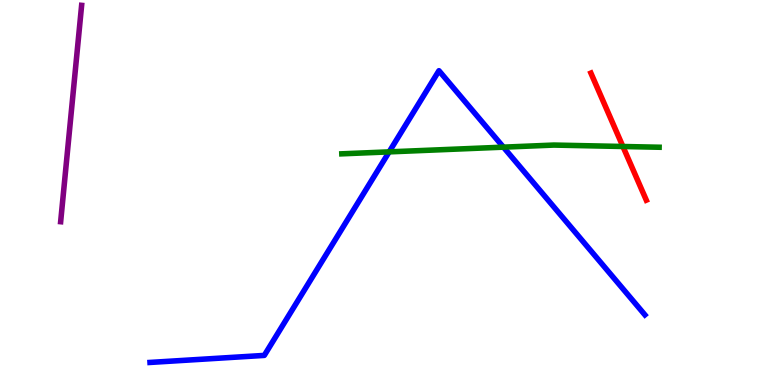[{'lines': ['blue', 'red'], 'intersections': []}, {'lines': ['green', 'red'], 'intersections': [{'x': 8.04, 'y': 6.2}]}, {'lines': ['purple', 'red'], 'intersections': []}, {'lines': ['blue', 'green'], 'intersections': [{'x': 5.02, 'y': 6.06}, {'x': 6.5, 'y': 6.18}]}, {'lines': ['blue', 'purple'], 'intersections': []}, {'lines': ['green', 'purple'], 'intersections': []}]